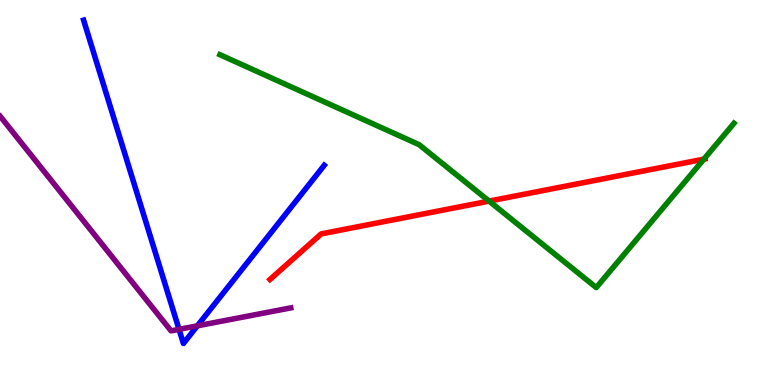[{'lines': ['blue', 'red'], 'intersections': []}, {'lines': ['green', 'red'], 'intersections': [{'x': 6.31, 'y': 4.78}, {'x': 9.08, 'y': 5.87}]}, {'lines': ['purple', 'red'], 'intersections': []}, {'lines': ['blue', 'green'], 'intersections': []}, {'lines': ['blue', 'purple'], 'intersections': [{'x': 2.31, 'y': 1.45}, {'x': 2.55, 'y': 1.54}]}, {'lines': ['green', 'purple'], 'intersections': []}]